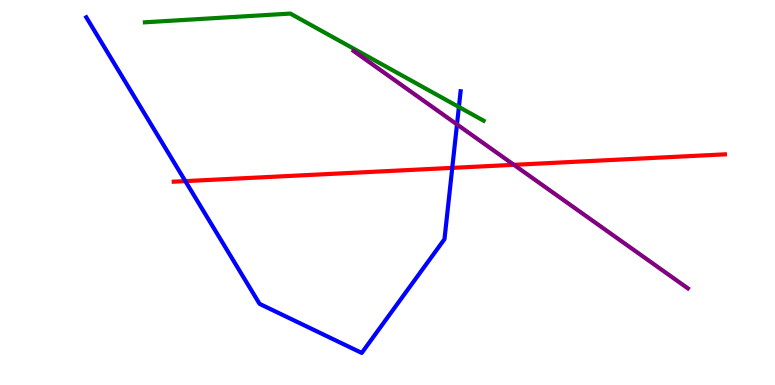[{'lines': ['blue', 'red'], 'intersections': [{'x': 2.39, 'y': 5.3}, {'x': 5.84, 'y': 5.64}]}, {'lines': ['green', 'red'], 'intersections': []}, {'lines': ['purple', 'red'], 'intersections': [{'x': 6.63, 'y': 5.72}]}, {'lines': ['blue', 'green'], 'intersections': [{'x': 5.92, 'y': 7.22}]}, {'lines': ['blue', 'purple'], 'intersections': [{'x': 5.9, 'y': 6.77}]}, {'lines': ['green', 'purple'], 'intersections': []}]